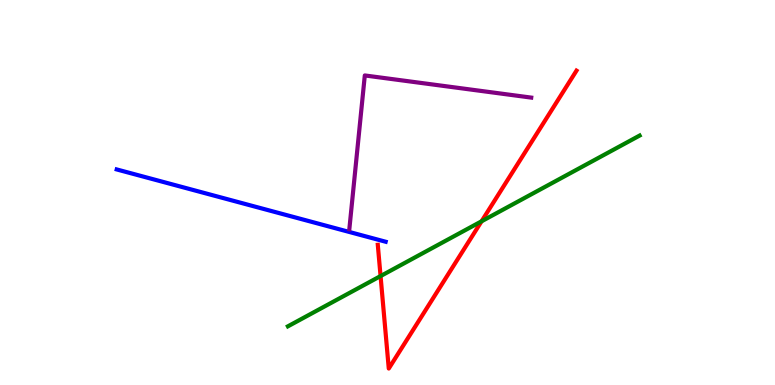[{'lines': ['blue', 'red'], 'intersections': []}, {'lines': ['green', 'red'], 'intersections': [{'x': 4.91, 'y': 2.83}, {'x': 6.21, 'y': 4.25}]}, {'lines': ['purple', 'red'], 'intersections': []}, {'lines': ['blue', 'green'], 'intersections': []}, {'lines': ['blue', 'purple'], 'intersections': []}, {'lines': ['green', 'purple'], 'intersections': []}]